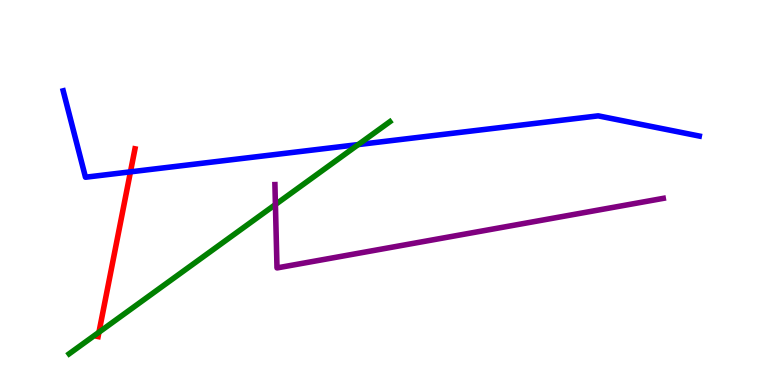[{'lines': ['blue', 'red'], 'intersections': [{'x': 1.68, 'y': 5.54}]}, {'lines': ['green', 'red'], 'intersections': [{'x': 1.28, 'y': 1.37}]}, {'lines': ['purple', 'red'], 'intersections': []}, {'lines': ['blue', 'green'], 'intersections': [{'x': 4.62, 'y': 6.24}]}, {'lines': ['blue', 'purple'], 'intersections': []}, {'lines': ['green', 'purple'], 'intersections': [{'x': 3.55, 'y': 4.69}]}]